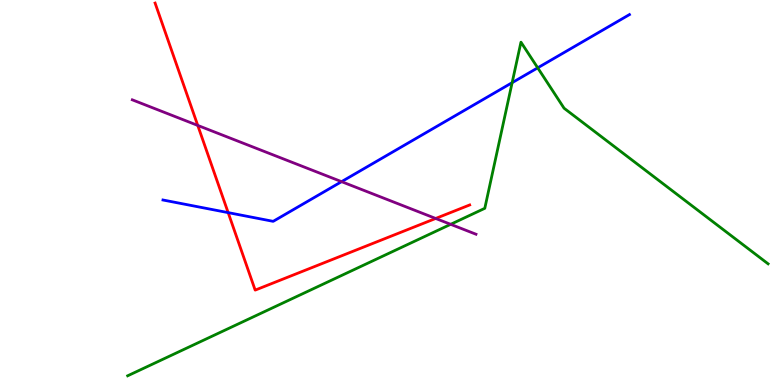[{'lines': ['blue', 'red'], 'intersections': [{'x': 2.94, 'y': 4.48}]}, {'lines': ['green', 'red'], 'intersections': []}, {'lines': ['purple', 'red'], 'intersections': [{'x': 2.55, 'y': 6.74}, {'x': 5.62, 'y': 4.33}]}, {'lines': ['blue', 'green'], 'intersections': [{'x': 6.61, 'y': 7.85}, {'x': 6.94, 'y': 8.24}]}, {'lines': ['blue', 'purple'], 'intersections': [{'x': 4.41, 'y': 5.28}]}, {'lines': ['green', 'purple'], 'intersections': [{'x': 5.81, 'y': 4.17}]}]